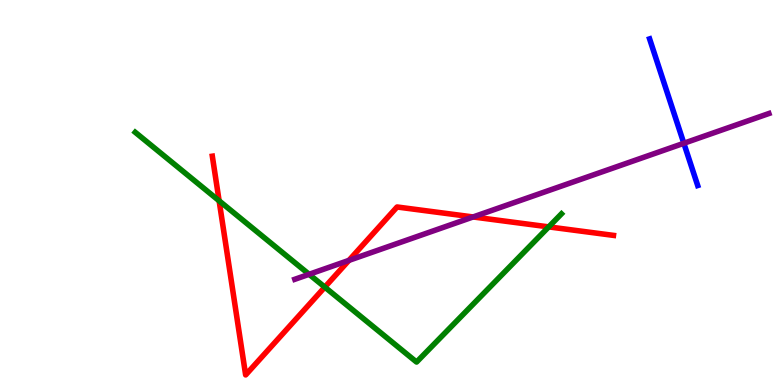[{'lines': ['blue', 'red'], 'intersections': []}, {'lines': ['green', 'red'], 'intersections': [{'x': 2.83, 'y': 4.78}, {'x': 4.19, 'y': 2.54}, {'x': 7.08, 'y': 4.11}]}, {'lines': ['purple', 'red'], 'intersections': [{'x': 4.5, 'y': 3.24}, {'x': 6.1, 'y': 4.36}]}, {'lines': ['blue', 'green'], 'intersections': []}, {'lines': ['blue', 'purple'], 'intersections': [{'x': 8.82, 'y': 6.28}]}, {'lines': ['green', 'purple'], 'intersections': [{'x': 3.99, 'y': 2.88}]}]